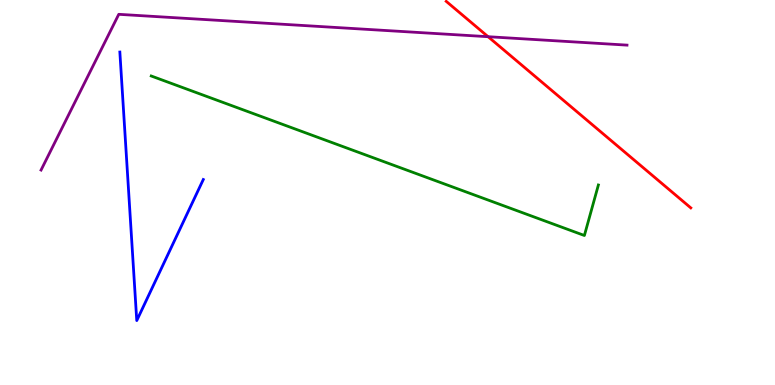[{'lines': ['blue', 'red'], 'intersections': []}, {'lines': ['green', 'red'], 'intersections': []}, {'lines': ['purple', 'red'], 'intersections': [{'x': 6.3, 'y': 9.05}]}, {'lines': ['blue', 'green'], 'intersections': []}, {'lines': ['blue', 'purple'], 'intersections': []}, {'lines': ['green', 'purple'], 'intersections': []}]